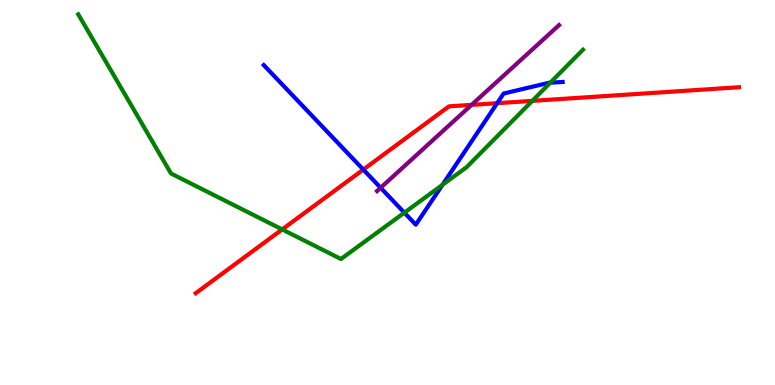[{'lines': ['blue', 'red'], 'intersections': [{'x': 4.69, 'y': 5.6}, {'x': 6.41, 'y': 7.32}]}, {'lines': ['green', 'red'], 'intersections': [{'x': 3.64, 'y': 4.04}, {'x': 6.87, 'y': 7.38}]}, {'lines': ['purple', 'red'], 'intersections': [{'x': 6.08, 'y': 7.28}]}, {'lines': ['blue', 'green'], 'intersections': [{'x': 5.22, 'y': 4.48}, {'x': 5.71, 'y': 5.2}, {'x': 7.1, 'y': 7.85}]}, {'lines': ['blue', 'purple'], 'intersections': [{'x': 4.91, 'y': 5.12}]}, {'lines': ['green', 'purple'], 'intersections': []}]